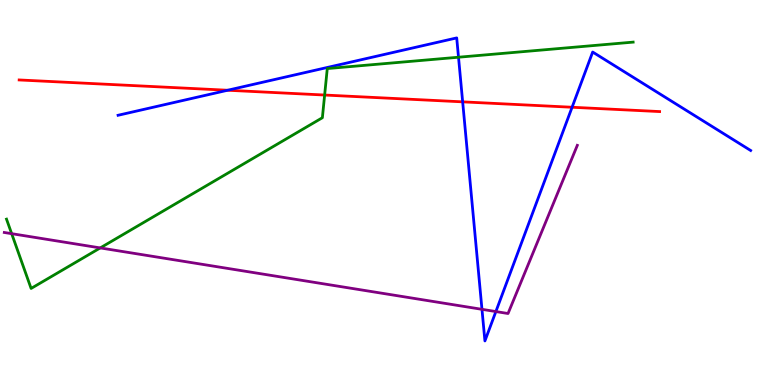[{'lines': ['blue', 'red'], 'intersections': [{'x': 2.94, 'y': 7.66}, {'x': 5.97, 'y': 7.35}, {'x': 7.38, 'y': 7.21}]}, {'lines': ['green', 'red'], 'intersections': [{'x': 4.19, 'y': 7.53}]}, {'lines': ['purple', 'red'], 'intersections': []}, {'lines': ['blue', 'green'], 'intersections': [{'x': 5.92, 'y': 8.51}]}, {'lines': ['blue', 'purple'], 'intersections': [{'x': 6.22, 'y': 1.97}, {'x': 6.4, 'y': 1.91}]}, {'lines': ['green', 'purple'], 'intersections': [{'x': 0.151, 'y': 3.93}, {'x': 1.29, 'y': 3.56}]}]